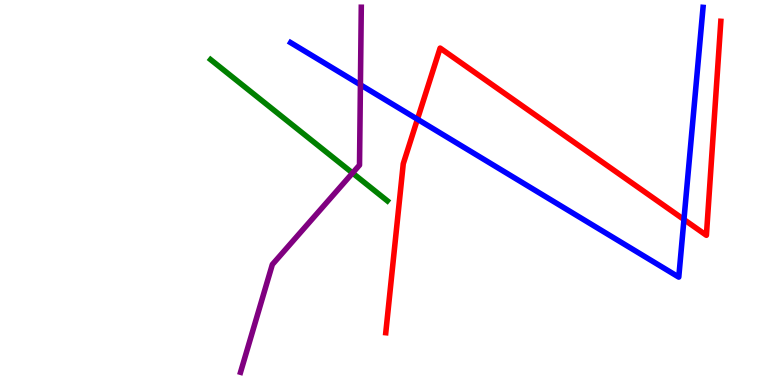[{'lines': ['blue', 'red'], 'intersections': [{'x': 5.39, 'y': 6.9}, {'x': 8.83, 'y': 4.3}]}, {'lines': ['green', 'red'], 'intersections': []}, {'lines': ['purple', 'red'], 'intersections': []}, {'lines': ['blue', 'green'], 'intersections': []}, {'lines': ['blue', 'purple'], 'intersections': [{'x': 4.65, 'y': 7.8}]}, {'lines': ['green', 'purple'], 'intersections': [{'x': 4.55, 'y': 5.51}]}]